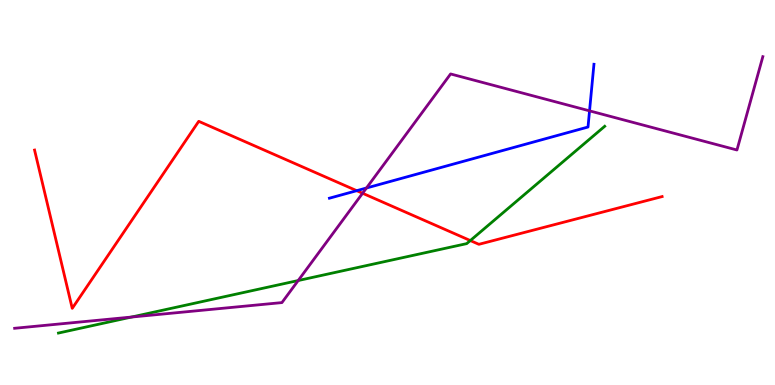[{'lines': ['blue', 'red'], 'intersections': [{'x': 4.6, 'y': 5.05}]}, {'lines': ['green', 'red'], 'intersections': [{'x': 6.07, 'y': 3.75}]}, {'lines': ['purple', 'red'], 'intersections': [{'x': 4.68, 'y': 4.98}]}, {'lines': ['blue', 'green'], 'intersections': []}, {'lines': ['blue', 'purple'], 'intersections': [{'x': 4.73, 'y': 5.12}, {'x': 7.61, 'y': 7.12}]}, {'lines': ['green', 'purple'], 'intersections': [{'x': 1.7, 'y': 1.76}, {'x': 3.85, 'y': 2.71}]}]